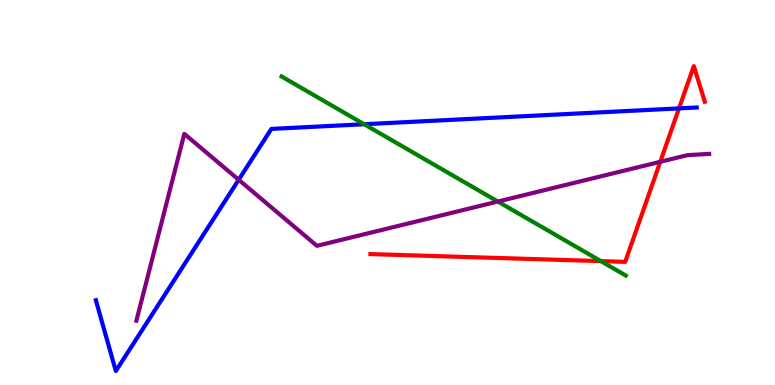[{'lines': ['blue', 'red'], 'intersections': [{'x': 8.76, 'y': 7.18}]}, {'lines': ['green', 'red'], 'intersections': [{'x': 7.75, 'y': 3.22}]}, {'lines': ['purple', 'red'], 'intersections': [{'x': 8.52, 'y': 5.8}]}, {'lines': ['blue', 'green'], 'intersections': [{'x': 4.7, 'y': 6.77}]}, {'lines': ['blue', 'purple'], 'intersections': [{'x': 3.08, 'y': 5.33}]}, {'lines': ['green', 'purple'], 'intersections': [{'x': 6.42, 'y': 4.76}]}]